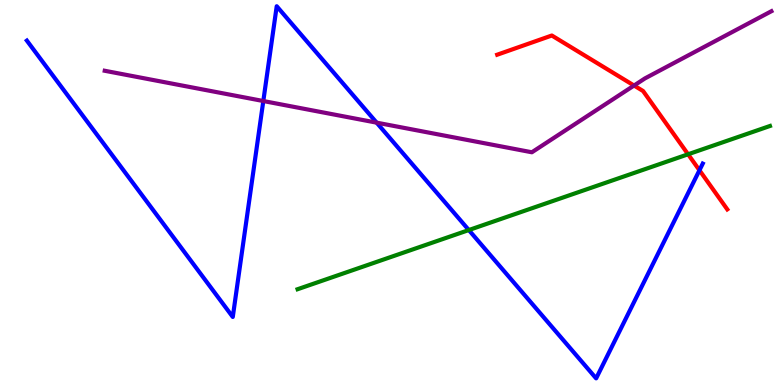[{'lines': ['blue', 'red'], 'intersections': [{'x': 9.03, 'y': 5.58}]}, {'lines': ['green', 'red'], 'intersections': [{'x': 8.88, 'y': 5.99}]}, {'lines': ['purple', 'red'], 'intersections': [{'x': 8.18, 'y': 7.78}]}, {'lines': ['blue', 'green'], 'intersections': [{'x': 6.05, 'y': 4.02}]}, {'lines': ['blue', 'purple'], 'intersections': [{'x': 3.4, 'y': 7.38}, {'x': 4.86, 'y': 6.81}]}, {'lines': ['green', 'purple'], 'intersections': []}]